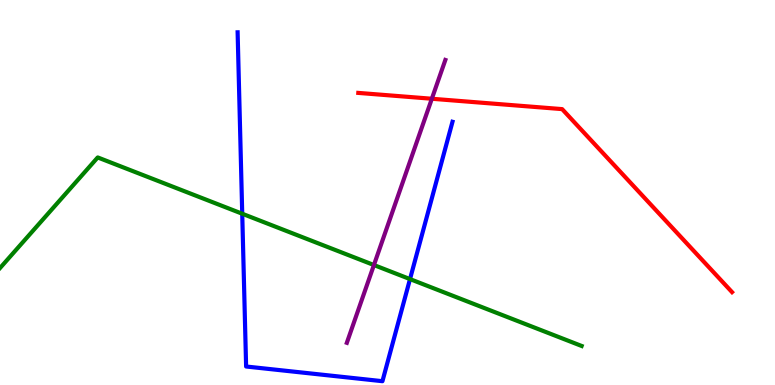[{'lines': ['blue', 'red'], 'intersections': []}, {'lines': ['green', 'red'], 'intersections': []}, {'lines': ['purple', 'red'], 'intersections': [{'x': 5.57, 'y': 7.44}]}, {'lines': ['blue', 'green'], 'intersections': [{'x': 3.13, 'y': 4.45}, {'x': 5.29, 'y': 2.75}]}, {'lines': ['blue', 'purple'], 'intersections': []}, {'lines': ['green', 'purple'], 'intersections': [{'x': 4.82, 'y': 3.12}]}]